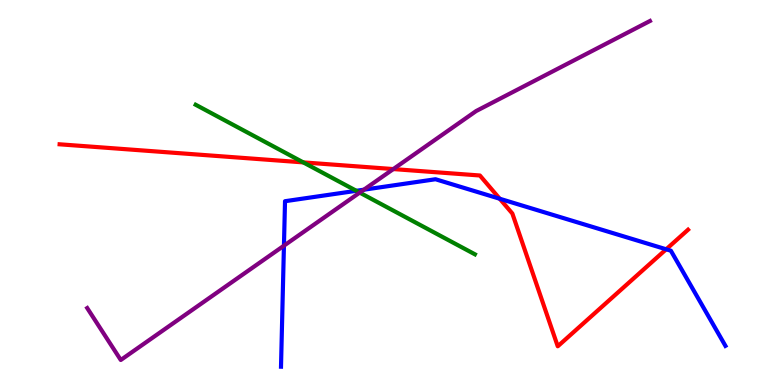[{'lines': ['blue', 'red'], 'intersections': [{'x': 6.45, 'y': 4.84}, {'x': 8.6, 'y': 3.53}]}, {'lines': ['green', 'red'], 'intersections': [{'x': 3.91, 'y': 5.78}]}, {'lines': ['purple', 'red'], 'intersections': [{'x': 5.07, 'y': 5.61}]}, {'lines': ['blue', 'green'], 'intersections': [{'x': 4.6, 'y': 5.04}]}, {'lines': ['blue', 'purple'], 'intersections': [{'x': 3.66, 'y': 3.62}, {'x': 4.69, 'y': 5.07}]}, {'lines': ['green', 'purple'], 'intersections': [{'x': 4.64, 'y': 5.0}]}]